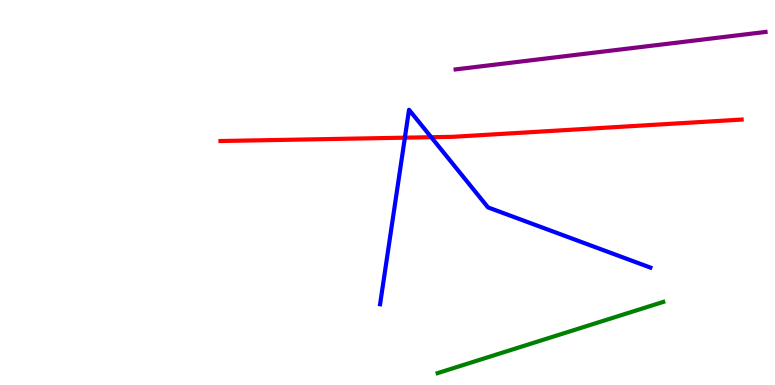[{'lines': ['blue', 'red'], 'intersections': [{'x': 5.22, 'y': 6.42}, {'x': 5.56, 'y': 6.44}]}, {'lines': ['green', 'red'], 'intersections': []}, {'lines': ['purple', 'red'], 'intersections': []}, {'lines': ['blue', 'green'], 'intersections': []}, {'lines': ['blue', 'purple'], 'intersections': []}, {'lines': ['green', 'purple'], 'intersections': []}]